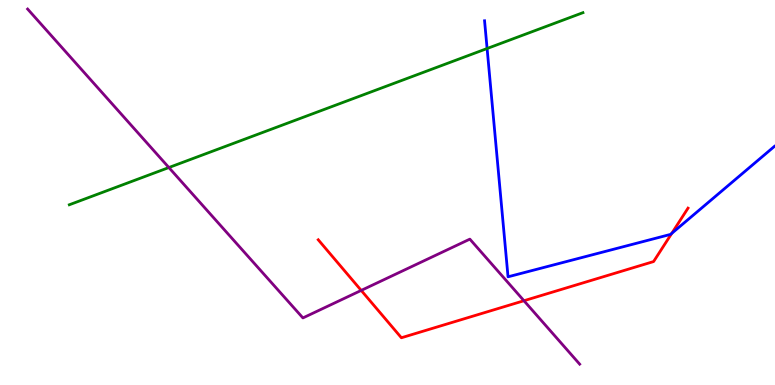[{'lines': ['blue', 'red'], 'intersections': [{'x': 8.67, 'y': 3.94}]}, {'lines': ['green', 'red'], 'intersections': []}, {'lines': ['purple', 'red'], 'intersections': [{'x': 4.66, 'y': 2.46}, {'x': 6.76, 'y': 2.19}]}, {'lines': ['blue', 'green'], 'intersections': [{'x': 6.29, 'y': 8.74}]}, {'lines': ['blue', 'purple'], 'intersections': []}, {'lines': ['green', 'purple'], 'intersections': [{'x': 2.18, 'y': 5.65}]}]